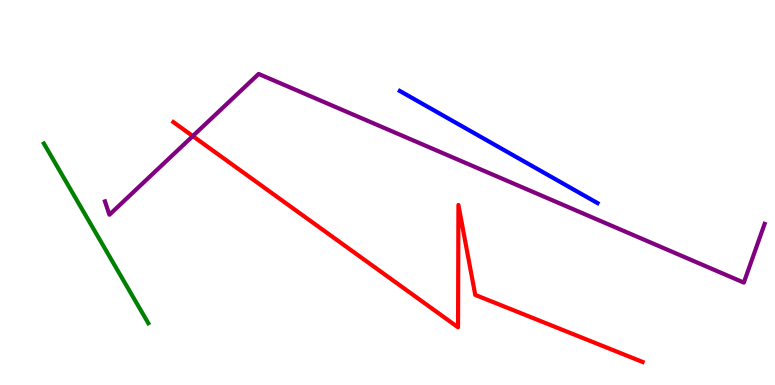[{'lines': ['blue', 'red'], 'intersections': []}, {'lines': ['green', 'red'], 'intersections': []}, {'lines': ['purple', 'red'], 'intersections': [{'x': 2.49, 'y': 6.47}]}, {'lines': ['blue', 'green'], 'intersections': []}, {'lines': ['blue', 'purple'], 'intersections': []}, {'lines': ['green', 'purple'], 'intersections': []}]